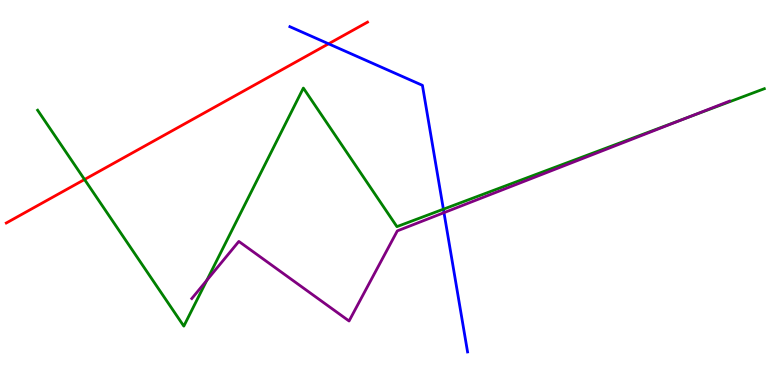[{'lines': ['blue', 'red'], 'intersections': [{'x': 4.24, 'y': 8.86}]}, {'lines': ['green', 'red'], 'intersections': [{'x': 1.09, 'y': 5.34}]}, {'lines': ['purple', 'red'], 'intersections': []}, {'lines': ['blue', 'green'], 'intersections': [{'x': 5.72, 'y': 4.57}]}, {'lines': ['blue', 'purple'], 'intersections': [{'x': 5.73, 'y': 4.48}]}, {'lines': ['green', 'purple'], 'intersections': [{'x': 2.67, 'y': 2.72}, {'x': 8.87, 'y': 6.95}]}]